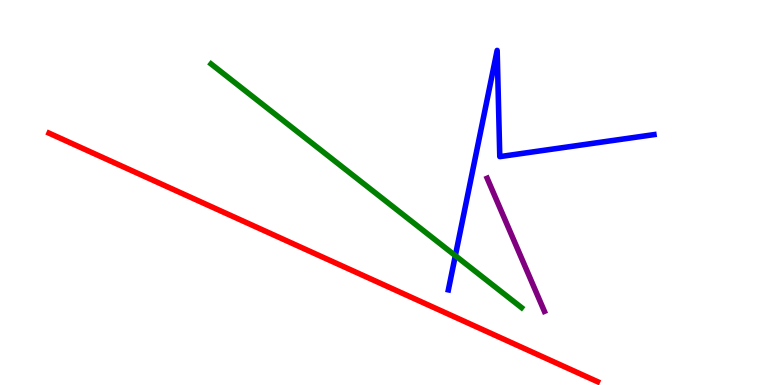[{'lines': ['blue', 'red'], 'intersections': []}, {'lines': ['green', 'red'], 'intersections': []}, {'lines': ['purple', 'red'], 'intersections': []}, {'lines': ['blue', 'green'], 'intersections': [{'x': 5.88, 'y': 3.36}]}, {'lines': ['blue', 'purple'], 'intersections': []}, {'lines': ['green', 'purple'], 'intersections': []}]